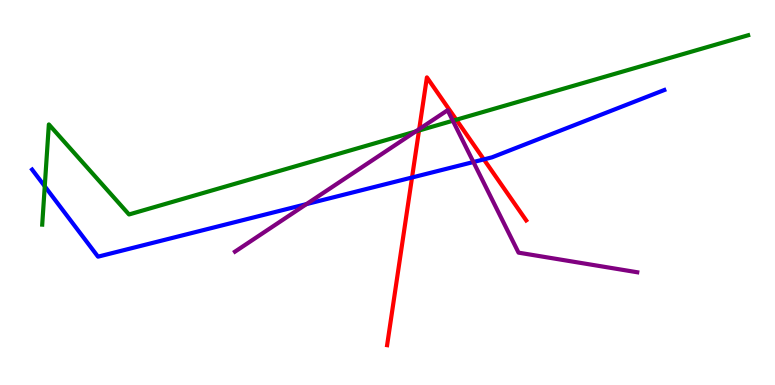[{'lines': ['blue', 'red'], 'intersections': [{'x': 5.32, 'y': 5.39}, {'x': 6.24, 'y': 5.86}]}, {'lines': ['green', 'red'], 'intersections': [{'x': 5.41, 'y': 6.61}, {'x': 5.89, 'y': 6.89}]}, {'lines': ['purple', 'red'], 'intersections': [{'x': 5.41, 'y': 6.65}]}, {'lines': ['blue', 'green'], 'intersections': [{'x': 0.577, 'y': 5.16}]}, {'lines': ['blue', 'purple'], 'intersections': [{'x': 3.95, 'y': 4.7}, {'x': 6.11, 'y': 5.79}]}, {'lines': ['green', 'purple'], 'intersections': [{'x': 5.36, 'y': 6.58}, {'x': 5.84, 'y': 6.86}]}]